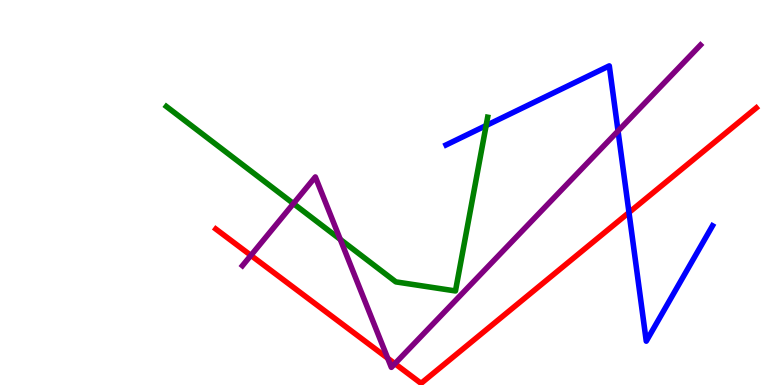[{'lines': ['blue', 'red'], 'intersections': [{'x': 8.12, 'y': 4.48}]}, {'lines': ['green', 'red'], 'intersections': []}, {'lines': ['purple', 'red'], 'intersections': [{'x': 3.24, 'y': 3.37}, {'x': 5.0, 'y': 0.695}, {'x': 5.1, 'y': 0.554}]}, {'lines': ['blue', 'green'], 'intersections': [{'x': 6.27, 'y': 6.74}]}, {'lines': ['blue', 'purple'], 'intersections': [{'x': 7.97, 'y': 6.6}]}, {'lines': ['green', 'purple'], 'intersections': [{'x': 3.79, 'y': 4.71}, {'x': 4.39, 'y': 3.78}]}]